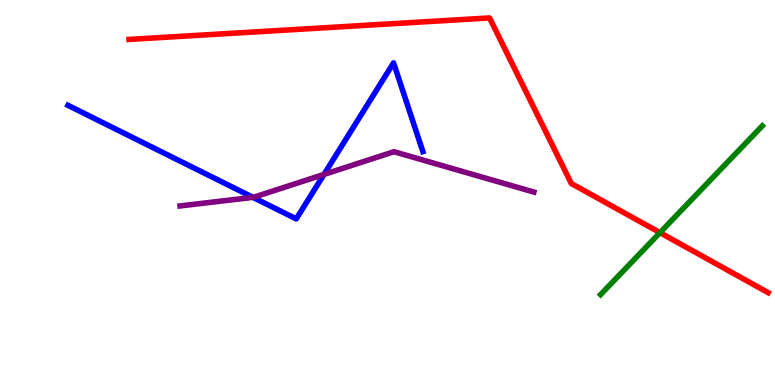[{'lines': ['blue', 'red'], 'intersections': []}, {'lines': ['green', 'red'], 'intersections': [{'x': 8.52, 'y': 3.96}]}, {'lines': ['purple', 'red'], 'intersections': []}, {'lines': ['blue', 'green'], 'intersections': []}, {'lines': ['blue', 'purple'], 'intersections': [{'x': 3.26, 'y': 4.87}, {'x': 4.18, 'y': 5.47}]}, {'lines': ['green', 'purple'], 'intersections': []}]